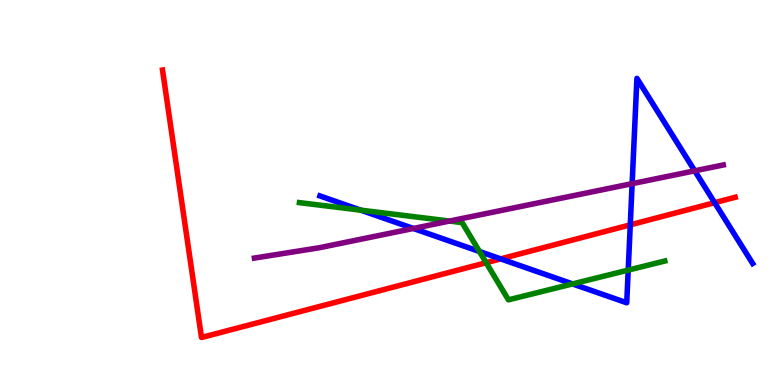[{'lines': ['blue', 'red'], 'intersections': [{'x': 6.46, 'y': 3.28}, {'x': 8.13, 'y': 4.16}, {'x': 9.22, 'y': 4.74}]}, {'lines': ['green', 'red'], 'intersections': [{'x': 6.27, 'y': 3.18}]}, {'lines': ['purple', 'red'], 'intersections': []}, {'lines': ['blue', 'green'], 'intersections': [{'x': 4.66, 'y': 4.54}, {'x': 6.19, 'y': 3.47}, {'x': 7.39, 'y': 2.63}, {'x': 8.11, 'y': 2.98}]}, {'lines': ['blue', 'purple'], 'intersections': [{'x': 5.33, 'y': 4.07}, {'x': 8.16, 'y': 5.23}, {'x': 8.96, 'y': 5.56}]}, {'lines': ['green', 'purple'], 'intersections': [{'x': 5.8, 'y': 4.26}]}]